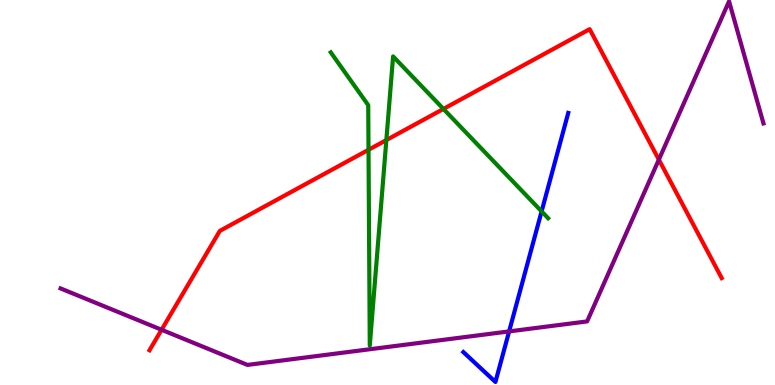[{'lines': ['blue', 'red'], 'intersections': []}, {'lines': ['green', 'red'], 'intersections': [{'x': 4.76, 'y': 6.11}, {'x': 4.99, 'y': 6.36}, {'x': 5.72, 'y': 7.17}]}, {'lines': ['purple', 'red'], 'intersections': [{'x': 2.08, 'y': 1.43}, {'x': 8.5, 'y': 5.85}]}, {'lines': ['blue', 'green'], 'intersections': [{'x': 6.99, 'y': 4.51}]}, {'lines': ['blue', 'purple'], 'intersections': [{'x': 6.57, 'y': 1.39}]}, {'lines': ['green', 'purple'], 'intersections': []}]